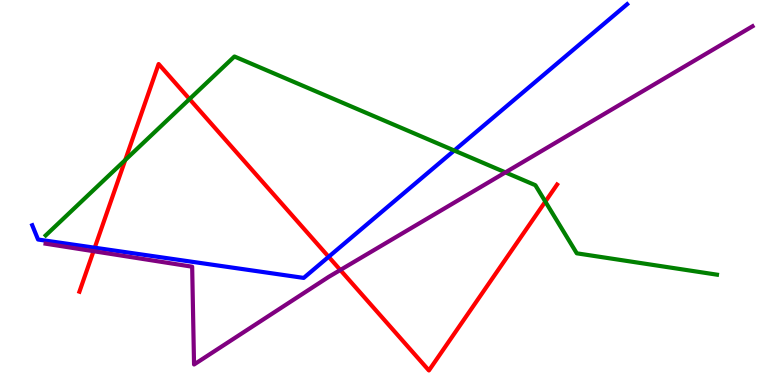[{'lines': ['blue', 'red'], 'intersections': [{'x': 1.22, 'y': 3.57}, {'x': 4.24, 'y': 3.33}]}, {'lines': ['green', 'red'], 'intersections': [{'x': 1.62, 'y': 5.84}, {'x': 2.45, 'y': 7.43}, {'x': 7.04, 'y': 4.76}]}, {'lines': ['purple', 'red'], 'intersections': [{'x': 1.21, 'y': 3.48}, {'x': 4.39, 'y': 2.99}]}, {'lines': ['blue', 'green'], 'intersections': [{'x': 5.86, 'y': 6.09}]}, {'lines': ['blue', 'purple'], 'intersections': []}, {'lines': ['green', 'purple'], 'intersections': [{'x': 6.52, 'y': 5.52}]}]